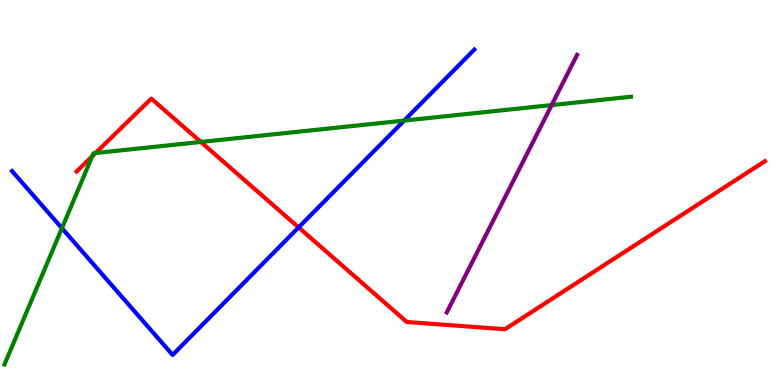[{'lines': ['blue', 'red'], 'intersections': [{'x': 3.85, 'y': 4.09}]}, {'lines': ['green', 'red'], 'intersections': [{'x': 1.19, 'y': 5.94}, {'x': 1.23, 'y': 6.03}, {'x': 2.59, 'y': 6.31}]}, {'lines': ['purple', 'red'], 'intersections': []}, {'lines': ['blue', 'green'], 'intersections': [{'x': 0.799, 'y': 4.07}, {'x': 5.21, 'y': 6.87}]}, {'lines': ['blue', 'purple'], 'intersections': []}, {'lines': ['green', 'purple'], 'intersections': [{'x': 7.12, 'y': 7.27}]}]